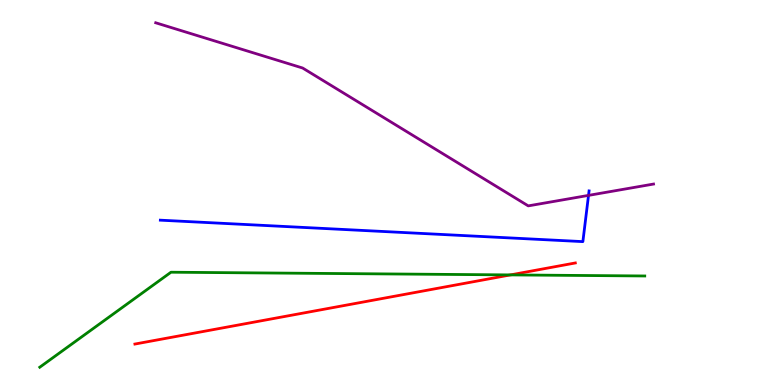[{'lines': ['blue', 'red'], 'intersections': []}, {'lines': ['green', 'red'], 'intersections': [{'x': 6.59, 'y': 2.86}]}, {'lines': ['purple', 'red'], 'intersections': []}, {'lines': ['blue', 'green'], 'intersections': []}, {'lines': ['blue', 'purple'], 'intersections': [{'x': 7.59, 'y': 4.93}]}, {'lines': ['green', 'purple'], 'intersections': []}]